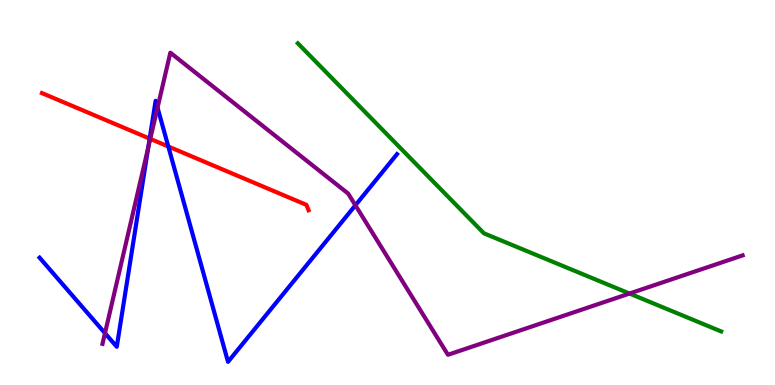[{'lines': ['blue', 'red'], 'intersections': [{'x': 1.93, 'y': 6.4}, {'x': 2.17, 'y': 6.2}]}, {'lines': ['green', 'red'], 'intersections': []}, {'lines': ['purple', 'red'], 'intersections': [{'x': 1.94, 'y': 6.39}]}, {'lines': ['blue', 'green'], 'intersections': []}, {'lines': ['blue', 'purple'], 'intersections': [{'x': 1.35, 'y': 1.35}, {'x': 1.91, 'y': 6.17}, {'x': 2.03, 'y': 7.2}, {'x': 4.59, 'y': 4.67}]}, {'lines': ['green', 'purple'], 'intersections': [{'x': 8.12, 'y': 2.38}]}]